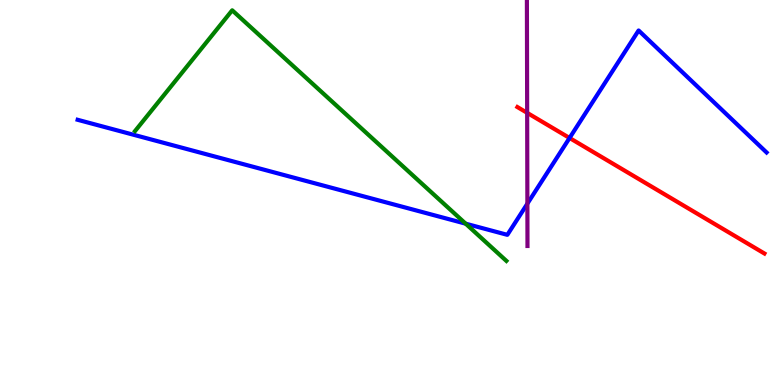[{'lines': ['blue', 'red'], 'intersections': [{'x': 7.35, 'y': 6.42}]}, {'lines': ['green', 'red'], 'intersections': []}, {'lines': ['purple', 'red'], 'intersections': [{'x': 6.8, 'y': 7.07}]}, {'lines': ['blue', 'green'], 'intersections': [{'x': 6.01, 'y': 4.19}]}, {'lines': ['blue', 'purple'], 'intersections': [{'x': 6.8, 'y': 4.71}]}, {'lines': ['green', 'purple'], 'intersections': []}]